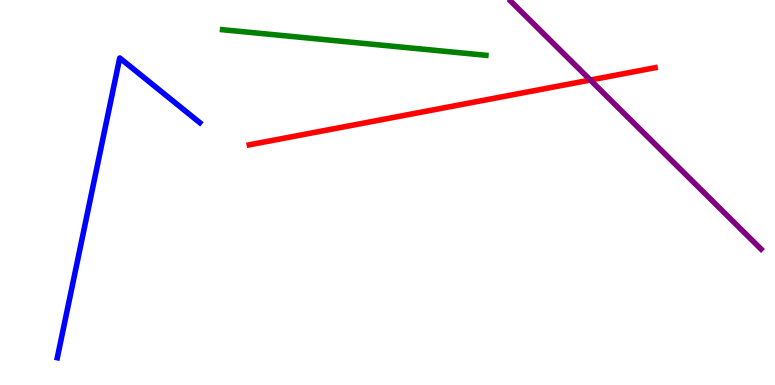[{'lines': ['blue', 'red'], 'intersections': []}, {'lines': ['green', 'red'], 'intersections': []}, {'lines': ['purple', 'red'], 'intersections': [{'x': 7.62, 'y': 7.92}]}, {'lines': ['blue', 'green'], 'intersections': []}, {'lines': ['blue', 'purple'], 'intersections': []}, {'lines': ['green', 'purple'], 'intersections': []}]